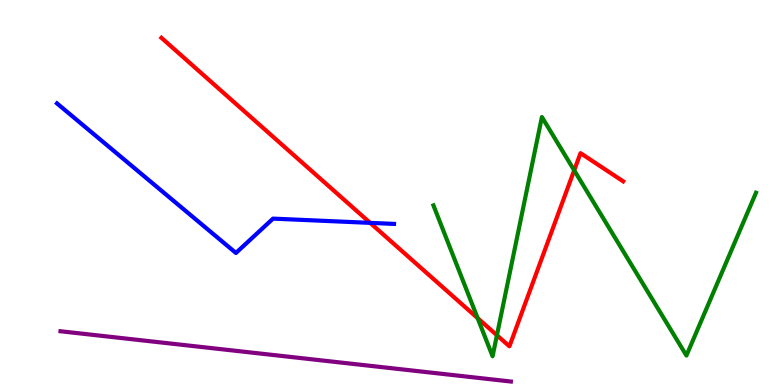[{'lines': ['blue', 'red'], 'intersections': [{'x': 4.78, 'y': 4.21}]}, {'lines': ['green', 'red'], 'intersections': [{'x': 6.16, 'y': 1.74}, {'x': 6.41, 'y': 1.29}, {'x': 7.41, 'y': 5.58}]}, {'lines': ['purple', 'red'], 'intersections': []}, {'lines': ['blue', 'green'], 'intersections': []}, {'lines': ['blue', 'purple'], 'intersections': []}, {'lines': ['green', 'purple'], 'intersections': []}]